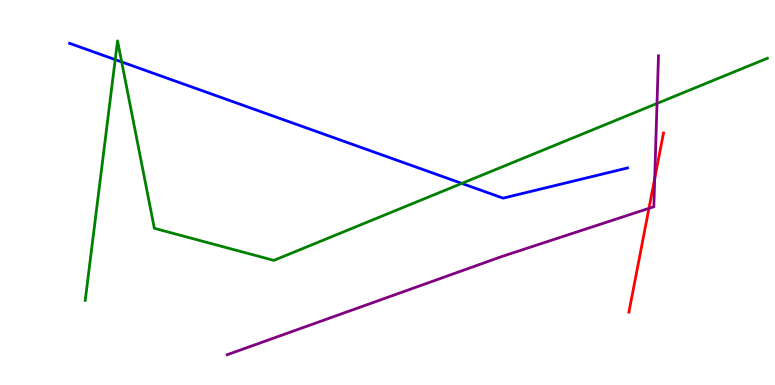[{'lines': ['blue', 'red'], 'intersections': []}, {'lines': ['green', 'red'], 'intersections': []}, {'lines': ['purple', 'red'], 'intersections': [{'x': 8.37, 'y': 4.59}, {'x': 8.45, 'y': 5.36}]}, {'lines': ['blue', 'green'], 'intersections': [{'x': 1.49, 'y': 8.45}, {'x': 1.57, 'y': 8.39}, {'x': 5.96, 'y': 5.24}]}, {'lines': ['blue', 'purple'], 'intersections': []}, {'lines': ['green', 'purple'], 'intersections': [{'x': 8.48, 'y': 7.31}]}]